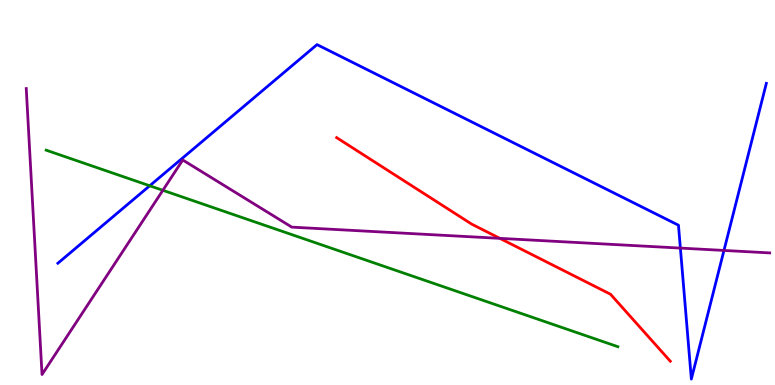[{'lines': ['blue', 'red'], 'intersections': []}, {'lines': ['green', 'red'], 'intersections': []}, {'lines': ['purple', 'red'], 'intersections': [{'x': 6.45, 'y': 3.81}]}, {'lines': ['blue', 'green'], 'intersections': [{'x': 1.93, 'y': 5.17}]}, {'lines': ['blue', 'purple'], 'intersections': [{'x': 8.78, 'y': 3.56}, {'x': 9.34, 'y': 3.5}]}, {'lines': ['green', 'purple'], 'intersections': [{'x': 2.1, 'y': 5.06}]}]